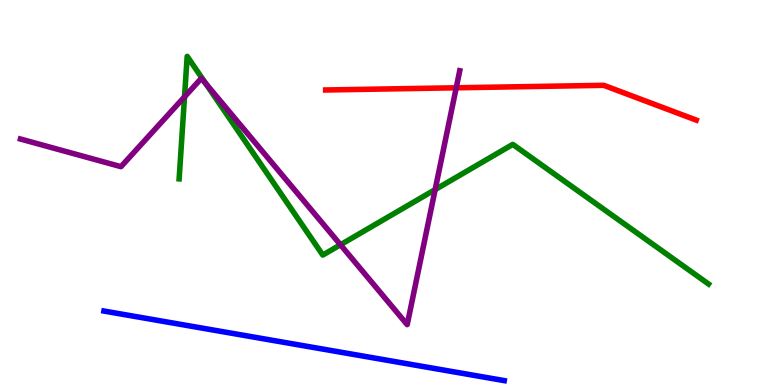[{'lines': ['blue', 'red'], 'intersections': []}, {'lines': ['green', 'red'], 'intersections': []}, {'lines': ['purple', 'red'], 'intersections': [{'x': 5.89, 'y': 7.72}]}, {'lines': ['blue', 'green'], 'intersections': []}, {'lines': ['blue', 'purple'], 'intersections': []}, {'lines': ['green', 'purple'], 'intersections': [{'x': 2.38, 'y': 7.48}, {'x': 2.65, 'y': 7.83}, {'x': 4.39, 'y': 3.64}, {'x': 5.61, 'y': 5.08}]}]